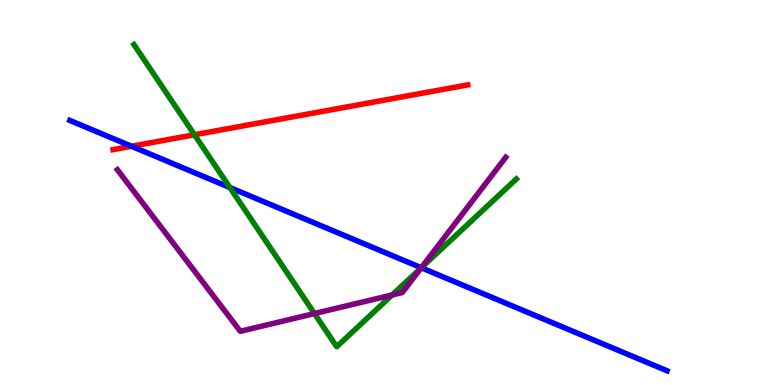[{'lines': ['blue', 'red'], 'intersections': [{'x': 1.7, 'y': 6.2}]}, {'lines': ['green', 'red'], 'intersections': [{'x': 2.51, 'y': 6.5}]}, {'lines': ['purple', 'red'], 'intersections': []}, {'lines': ['blue', 'green'], 'intersections': [{'x': 2.97, 'y': 5.13}, {'x': 5.44, 'y': 3.05}]}, {'lines': ['blue', 'purple'], 'intersections': [{'x': 5.44, 'y': 3.05}]}, {'lines': ['green', 'purple'], 'intersections': [{'x': 4.06, 'y': 1.86}, {'x': 5.06, 'y': 2.34}, {'x': 5.44, 'y': 3.04}]}]